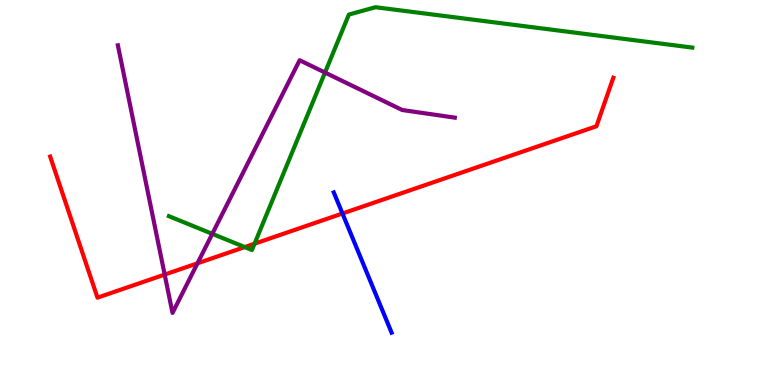[{'lines': ['blue', 'red'], 'intersections': [{'x': 4.42, 'y': 4.45}]}, {'lines': ['green', 'red'], 'intersections': [{'x': 3.16, 'y': 3.58}, {'x': 3.28, 'y': 3.67}]}, {'lines': ['purple', 'red'], 'intersections': [{'x': 2.12, 'y': 2.87}, {'x': 2.55, 'y': 3.16}]}, {'lines': ['blue', 'green'], 'intersections': []}, {'lines': ['blue', 'purple'], 'intersections': []}, {'lines': ['green', 'purple'], 'intersections': [{'x': 2.74, 'y': 3.93}, {'x': 4.19, 'y': 8.12}]}]